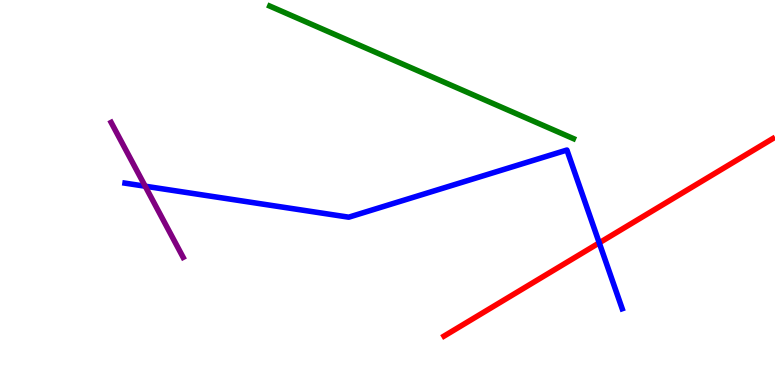[{'lines': ['blue', 'red'], 'intersections': [{'x': 7.73, 'y': 3.69}]}, {'lines': ['green', 'red'], 'intersections': []}, {'lines': ['purple', 'red'], 'intersections': []}, {'lines': ['blue', 'green'], 'intersections': []}, {'lines': ['blue', 'purple'], 'intersections': [{'x': 1.87, 'y': 5.16}]}, {'lines': ['green', 'purple'], 'intersections': []}]